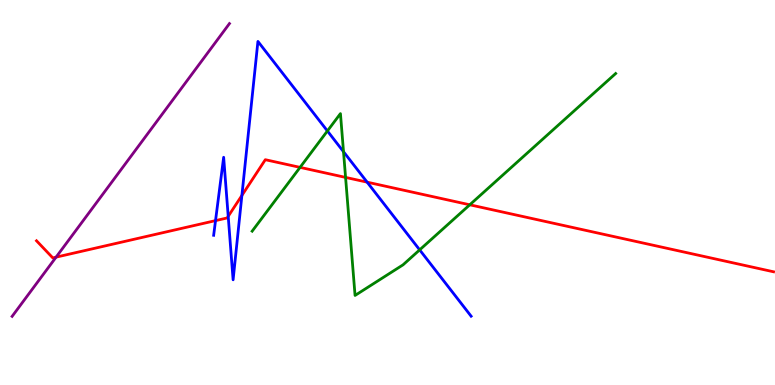[{'lines': ['blue', 'red'], 'intersections': [{'x': 2.78, 'y': 4.27}, {'x': 2.94, 'y': 4.38}, {'x': 3.12, 'y': 4.92}, {'x': 4.74, 'y': 5.27}]}, {'lines': ['green', 'red'], 'intersections': [{'x': 3.87, 'y': 5.65}, {'x': 4.46, 'y': 5.39}, {'x': 6.06, 'y': 4.68}]}, {'lines': ['purple', 'red'], 'intersections': [{'x': 0.724, 'y': 3.32}]}, {'lines': ['blue', 'green'], 'intersections': [{'x': 4.22, 'y': 6.6}, {'x': 4.43, 'y': 6.06}, {'x': 5.42, 'y': 3.51}]}, {'lines': ['blue', 'purple'], 'intersections': []}, {'lines': ['green', 'purple'], 'intersections': []}]